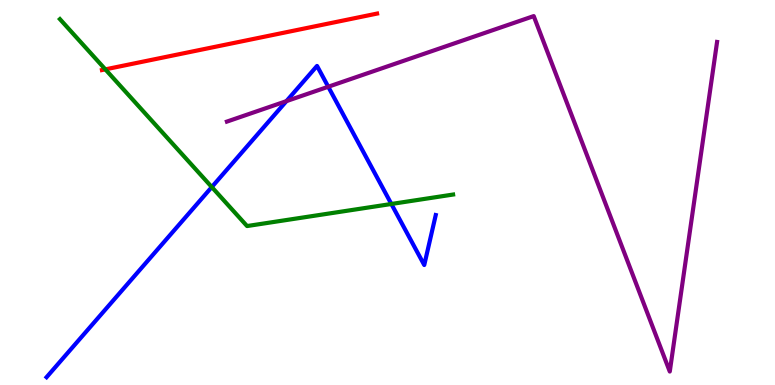[{'lines': ['blue', 'red'], 'intersections': []}, {'lines': ['green', 'red'], 'intersections': [{'x': 1.36, 'y': 8.2}]}, {'lines': ['purple', 'red'], 'intersections': []}, {'lines': ['blue', 'green'], 'intersections': [{'x': 2.73, 'y': 5.14}, {'x': 5.05, 'y': 4.7}]}, {'lines': ['blue', 'purple'], 'intersections': [{'x': 3.7, 'y': 7.37}, {'x': 4.24, 'y': 7.75}]}, {'lines': ['green', 'purple'], 'intersections': []}]